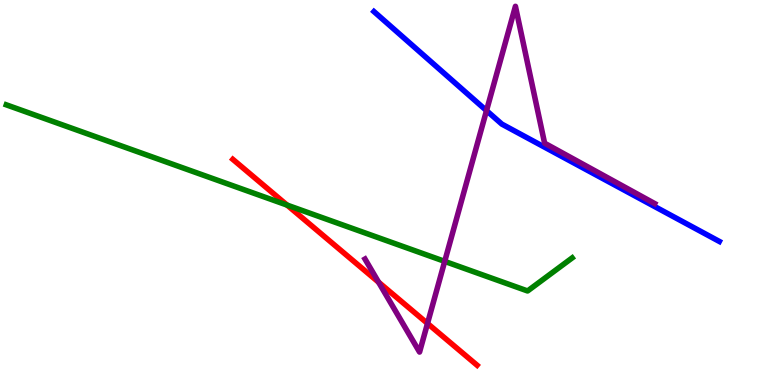[{'lines': ['blue', 'red'], 'intersections': []}, {'lines': ['green', 'red'], 'intersections': [{'x': 3.7, 'y': 4.67}]}, {'lines': ['purple', 'red'], 'intersections': [{'x': 4.89, 'y': 2.67}, {'x': 5.52, 'y': 1.6}]}, {'lines': ['blue', 'green'], 'intersections': []}, {'lines': ['blue', 'purple'], 'intersections': [{'x': 6.28, 'y': 7.13}]}, {'lines': ['green', 'purple'], 'intersections': [{'x': 5.74, 'y': 3.21}]}]